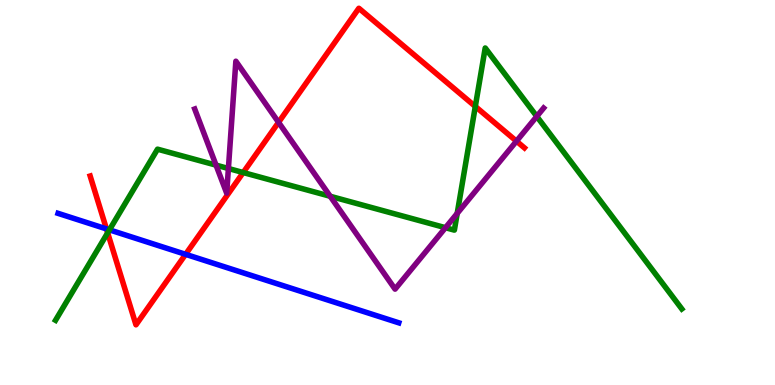[{'lines': ['blue', 'red'], 'intersections': [{'x': 1.37, 'y': 4.05}, {'x': 2.39, 'y': 3.39}]}, {'lines': ['green', 'red'], 'intersections': [{'x': 1.39, 'y': 3.95}, {'x': 3.14, 'y': 5.52}, {'x': 6.13, 'y': 7.23}]}, {'lines': ['purple', 'red'], 'intersections': [{'x': 3.59, 'y': 6.82}, {'x': 6.66, 'y': 6.33}]}, {'lines': ['blue', 'green'], 'intersections': [{'x': 1.41, 'y': 4.03}]}, {'lines': ['blue', 'purple'], 'intersections': []}, {'lines': ['green', 'purple'], 'intersections': [{'x': 2.79, 'y': 5.71}, {'x': 2.95, 'y': 5.62}, {'x': 4.26, 'y': 4.9}, {'x': 5.75, 'y': 4.09}, {'x': 5.9, 'y': 4.46}, {'x': 6.93, 'y': 6.98}]}]